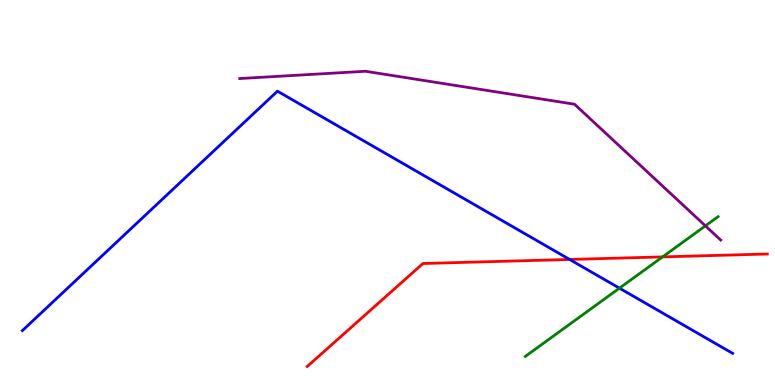[{'lines': ['blue', 'red'], 'intersections': [{'x': 7.35, 'y': 3.26}]}, {'lines': ['green', 'red'], 'intersections': [{'x': 8.55, 'y': 3.33}]}, {'lines': ['purple', 'red'], 'intersections': []}, {'lines': ['blue', 'green'], 'intersections': [{'x': 7.99, 'y': 2.52}]}, {'lines': ['blue', 'purple'], 'intersections': []}, {'lines': ['green', 'purple'], 'intersections': [{'x': 9.1, 'y': 4.13}]}]